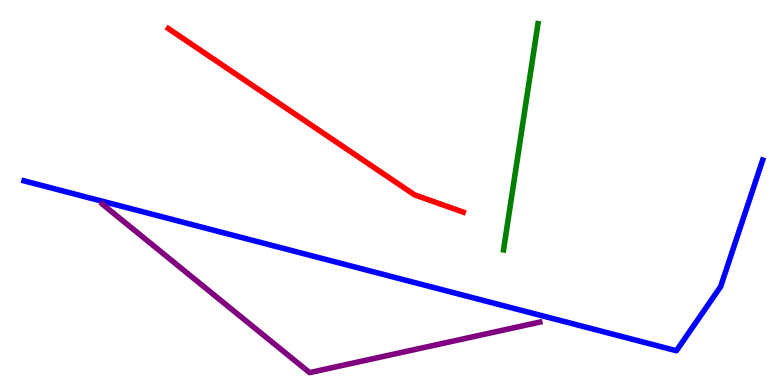[{'lines': ['blue', 'red'], 'intersections': []}, {'lines': ['green', 'red'], 'intersections': []}, {'lines': ['purple', 'red'], 'intersections': []}, {'lines': ['blue', 'green'], 'intersections': []}, {'lines': ['blue', 'purple'], 'intersections': []}, {'lines': ['green', 'purple'], 'intersections': []}]